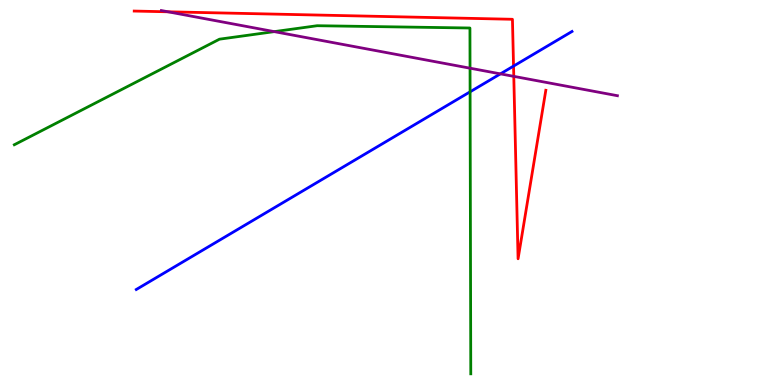[{'lines': ['blue', 'red'], 'intersections': [{'x': 6.63, 'y': 8.28}]}, {'lines': ['green', 'red'], 'intersections': []}, {'lines': ['purple', 'red'], 'intersections': [{'x': 2.17, 'y': 9.69}, {'x': 6.63, 'y': 8.02}]}, {'lines': ['blue', 'green'], 'intersections': [{'x': 6.07, 'y': 7.62}]}, {'lines': ['blue', 'purple'], 'intersections': [{'x': 6.46, 'y': 8.08}]}, {'lines': ['green', 'purple'], 'intersections': [{'x': 3.54, 'y': 9.18}, {'x': 6.06, 'y': 8.23}]}]